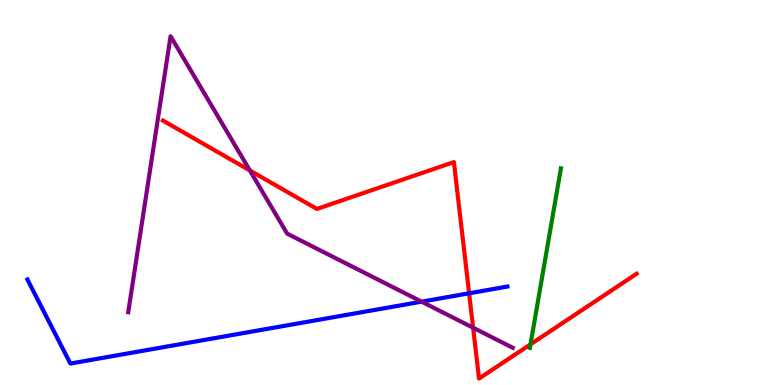[{'lines': ['blue', 'red'], 'intersections': [{'x': 6.05, 'y': 2.38}]}, {'lines': ['green', 'red'], 'intersections': [{'x': 6.85, 'y': 1.06}]}, {'lines': ['purple', 'red'], 'intersections': [{'x': 3.22, 'y': 5.57}, {'x': 6.1, 'y': 1.49}]}, {'lines': ['blue', 'green'], 'intersections': []}, {'lines': ['blue', 'purple'], 'intersections': [{'x': 5.44, 'y': 2.16}]}, {'lines': ['green', 'purple'], 'intersections': []}]